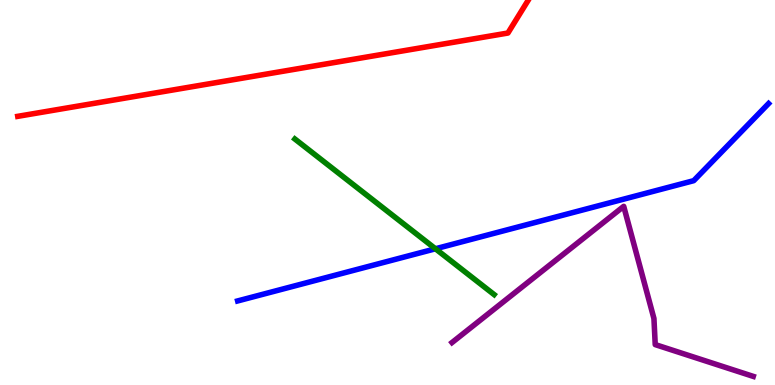[{'lines': ['blue', 'red'], 'intersections': []}, {'lines': ['green', 'red'], 'intersections': []}, {'lines': ['purple', 'red'], 'intersections': []}, {'lines': ['blue', 'green'], 'intersections': [{'x': 5.62, 'y': 3.54}]}, {'lines': ['blue', 'purple'], 'intersections': []}, {'lines': ['green', 'purple'], 'intersections': []}]